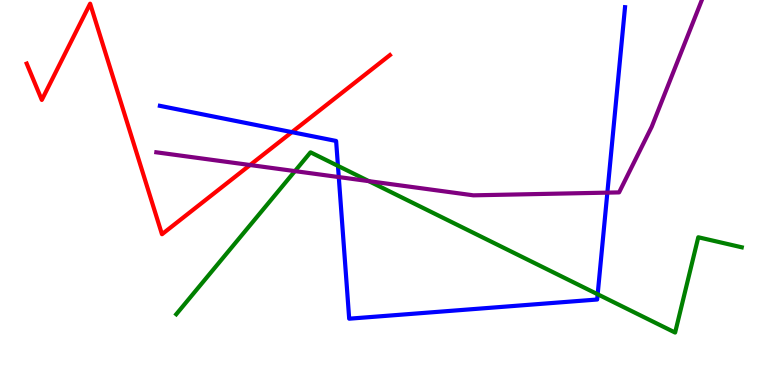[{'lines': ['blue', 'red'], 'intersections': [{'x': 3.77, 'y': 6.57}]}, {'lines': ['green', 'red'], 'intersections': []}, {'lines': ['purple', 'red'], 'intersections': [{'x': 3.23, 'y': 5.71}]}, {'lines': ['blue', 'green'], 'intersections': [{'x': 4.36, 'y': 5.69}, {'x': 7.71, 'y': 2.36}]}, {'lines': ['blue', 'purple'], 'intersections': [{'x': 4.37, 'y': 5.4}, {'x': 7.84, 'y': 5.0}]}, {'lines': ['green', 'purple'], 'intersections': [{'x': 3.81, 'y': 5.56}, {'x': 4.76, 'y': 5.3}]}]